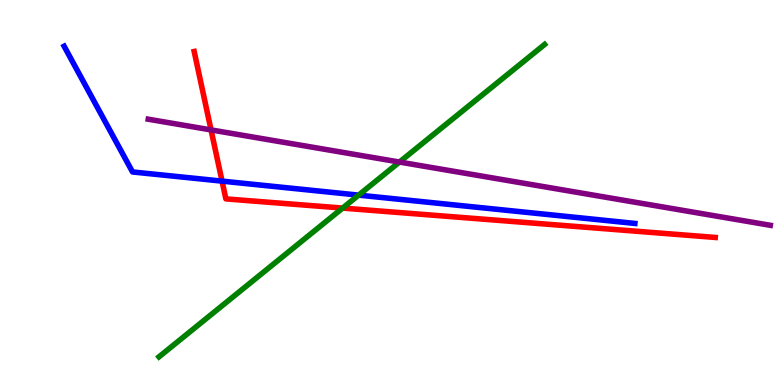[{'lines': ['blue', 'red'], 'intersections': [{'x': 2.87, 'y': 5.3}]}, {'lines': ['green', 'red'], 'intersections': [{'x': 4.42, 'y': 4.6}]}, {'lines': ['purple', 'red'], 'intersections': [{'x': 2.72, 'y': 6.63}]}, {'lines': ['blue', 'green'], 'intersections': [{'x': 4.63, 'y': 4.93}]}, {'lines': ['blue', 'purple'], 'intersections': []}, {'lines': ['green', 'purple'], 'intersections': [{'x': 5.15, 'y': 5.79}]}]